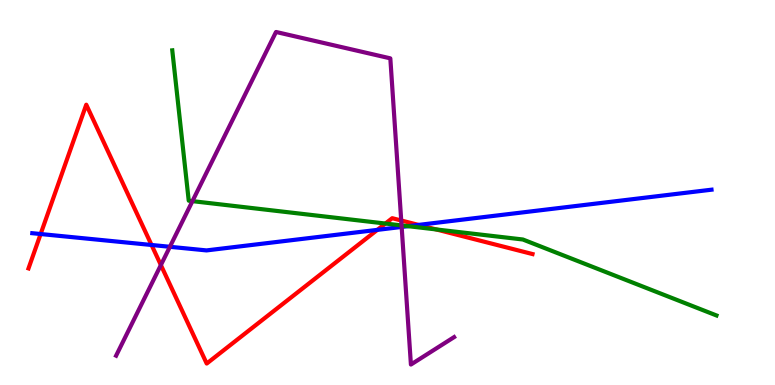[{'lines': ['blue', 'red'], 'intersections': [{'x': 0.524, 'y': 3.92}, {'x': 1.96, 'y': 3.64}, {'x': 4.87, 'y': 4.03}, {'x': 5.4, 'y': 4.16}]}, {'lines': ['green', 'red'], 'intersections': [{'x': 4.97, 'y': 4.19}, {'x': 5.63, 'y': 4.04}]}, {'lines': ['purple', 'red'], 'intersections': [{'x': 2.08, 'y': 3.12}, {'x': 5.18, 'y': 4.27}]}, {'lines': ['blue', 'green'], 'intersections': [{'x': 5.27, 'y': 4.13}]}, {'lines': ['blue', 'purple'], 'intersections': [{'x': 2.19, 'y': 3.59}, {'x': 5.18, 'y': 4.11}]}, {'lines': ['green', 'purple'], 'intersections': [{'x': 2.48, 'y': 4.78}, {'x': 5.18, 'y': 4.15}]}]